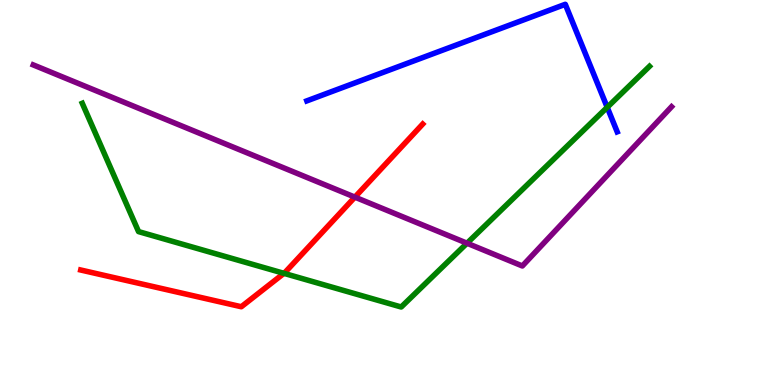[{'lines': ['blue', 'red'], 'intersections': []}, {'lines': ['green', 'red'], 'intersections': [{'x': 3.66, 'y': 2.9}]}, {'lines': ['purple', 'red'], 'intersections': [{'x': 4.58, 'y': 4.88}]}, {'lines': ['blue', 'green'], 'intersections': [{'x': 7.84, 'y': 7.21}]}, {'lines': ['blue', 'purple'], 'intersections': []}, {'lines': ['green', 'purple'], 'intersections': [{'x': 6.03, 'y': 3.68}]}]